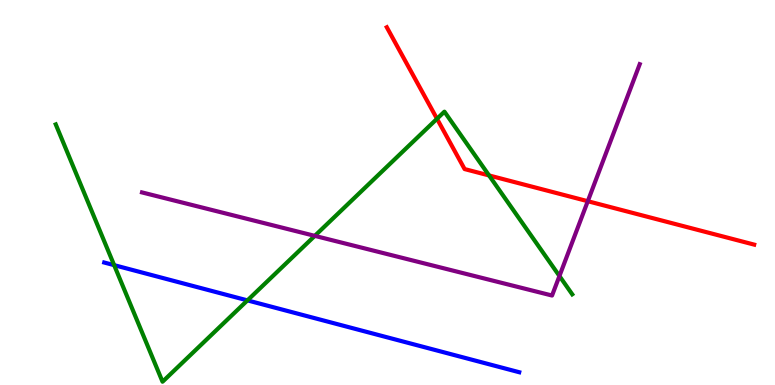[{'lines': ['blue', 'red'], 'intersections': []}, {'lines': ['green', 'red'], 'intersections': [{'x': 5.64, 'y': 6.92}, {'x': 6.31, 'y': 5.44}]}, {'lines': ['purple', 'red'], 'intersections': [{'x': 7.58, 'y': 4.77}]}, {'lines': ['blue', 'green'], 'intersections': [{'x': 1.47, 'y': 3.11}, {'x': 3.19, 'y': 2.2}]}, {'lines': ['blue', 'purple'], 'intersections': []}, {'lines': ['green', 'purple'], 'intersections': [{'x': 4.06, 'y': 3.87}, {'x': 7.22, 'y': 2.83}]}]